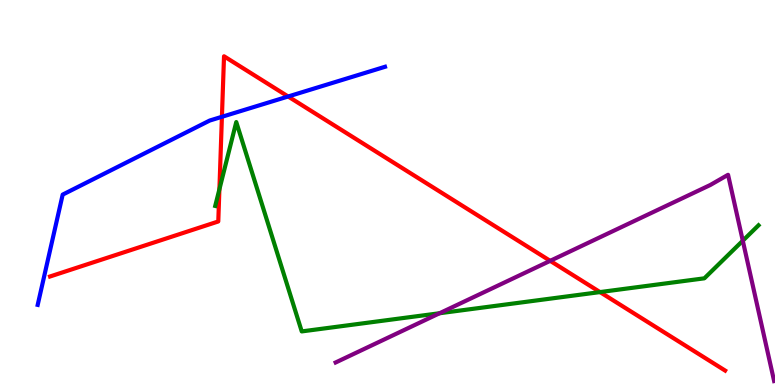[{'lines': ['blue', 'red'], 'intersections': [{'x': 2.86, 'y': 6.97}, {'x': 3.72, 'y': 7.49}]}, {'lines': ['green', 'red'], 'intersections': [{'x': 2.83, 'y': 5.08}, {'x': 7.74, 'y': 2.41}]}, {'lines': ['purple', 'red'], 'intersections': [{'x': 7.1, 'y': 3.22}]}, {'lines': ['blue', 'green'], 'intersections': []}, {'lines': ['blue', 'purple'], 'intersections': []}, {'lines': ['green', 'purple'], 'intersections': [{'x': 5.67, 'y': 1.86}, {'x': 9.58, 'y': 3.75}]}]